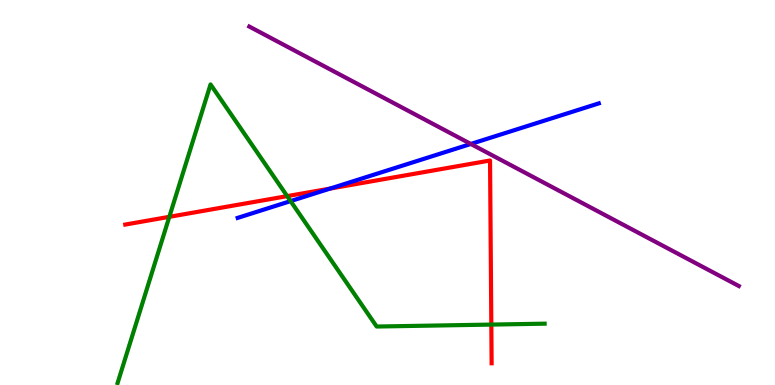[{'lines': ['blue', 'red'], 'intersections': [{'x': 4.26, 'y': 5.1}]}, {'lines': ['green', 'red'], 'intersections': [{'x': 2.18, 'y': 4.37}, {'x': 3.71, 'y': 4.91}, {'x': 6.34, 'y': 1.57}]}, {'lines': ['purple', 'red'], 'intersections': []}, {'lines': ['blue', 'green'], 'intersections': [{'x': 3.75, 'y': 4.78}]}, {'lines': ['blue', 'purple'], 'intersections': [{'x': 6.08, 'y': 6.26}]}, {'lines': ['green', 'purple'], 'intersections': []}]